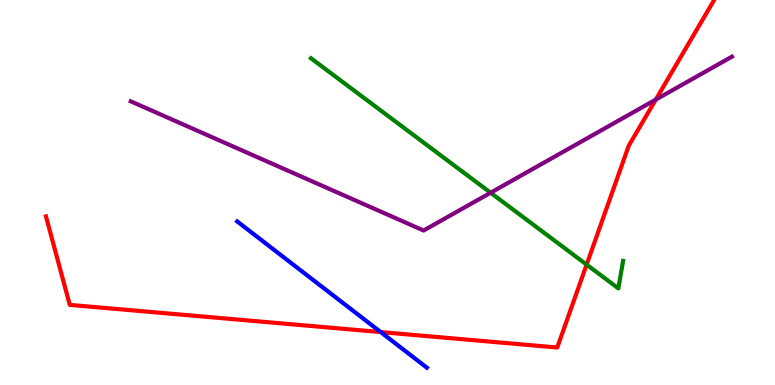[{'lines': ['blue', 'red'], 'intersections': [{'x': 4.91, 'y': 1.37}]}, {'lines': ['green', 'red'], 'intersections': [{'x': 7.57, 'y': 3.13}]}, {'lines': ['purple', 'red'], 'intersections': [{'x': 8.46, 'y': 7.41}]}, {'lines': ['blue', 'green'], 'intersections': []}, {'lines': ['blue', 'purple'], 'intersections': []}, {'lines': ['green', 'purple'], 'intersections': [{'x': 6.33, 'y': 4.99}]}]